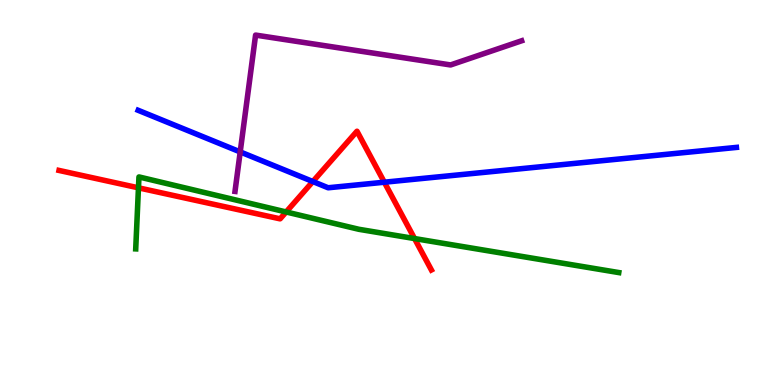[{'lines': ['blue', 'red'], 'intersections': [{'x': 4.04, 'y': 5.28}, {'x': 4.96, 'y': 5.27}]}, {'lines': ['green', 'red'], 'intersections': [{'x': 1.79, 'y': 5.12}, {'x': 3.69, 'y': 4.49}, {'x': 5.35, 'y': 3.8}]}, {'lines': ['purple', 'red'], 'intersections': []}, {'lines': ['blue', 'green'], 'intersections': []}, {'lines': ['blue', 'purple'], 'intersections': [{'x': 3.1, 'y': 6.05}]}, {'lines': ['green', 'purple'], 'intersections': []}]